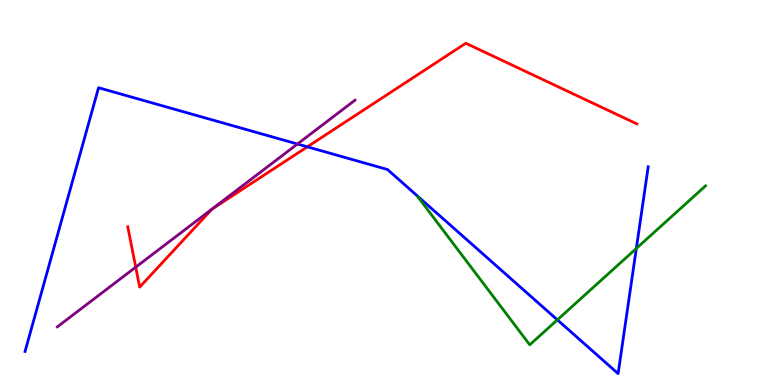[{'lines': ['blue', 'red'], 'intersections': [{'x': 3.97, 'y': 6.19}]}, {'lines': ['green', 'red'], 'intersections': []}, {'lines': ['purple', 'red'], 'intersections': [{'x': 1.75, 'y': 3.06}]}, {'lines': ['blue', 'green'], 'intersections': [{'x': 7.19, 'y': 1.69}, {'x': 8.21, 'y': 3.55}]}, {'lines': ['blue', 'purple'], 'intersections': [{'x': 3.84, 'y': 6.26}]}, {'lines': ['green', 'purple'], 'intersections': []}]